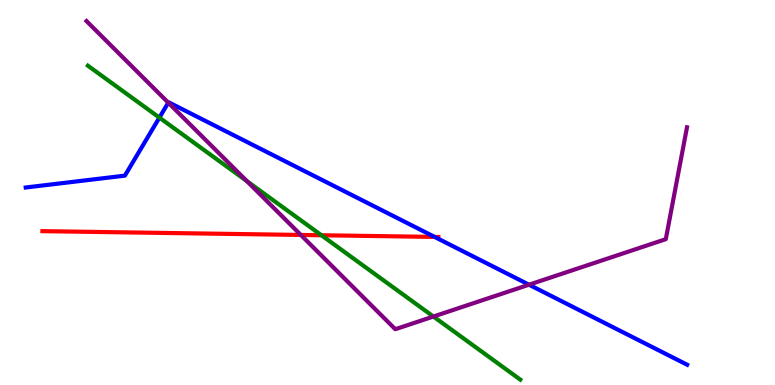[{'lines': ['blue', 'red'], 'intersections': [{'x': 5.61, 'y': 3.85}]}, {'lines': ['green', 'red'], 'intersections': [{'x': 4.15, 'y': 3.89}]}, {'lines': ['purple', 'red'], 'intersections': [{'x': 3.88, 'y': 3.9}]}, {'lines': ['blue', 'green'], 'intersections': [{'x': 2.06, 'y': 6.95}]}, {'lines': ['blue', 'purple'], 'intersections': [{'x': 2.17, 'y': 7.33}, {'x': 6.83, 'y': 2.61}]}, {'lines': ['green', 'purple'], 'intersections': [{'x': 3.19, 'y': 5.29}, {'x': 5.59, 'y': 1.78}]}]